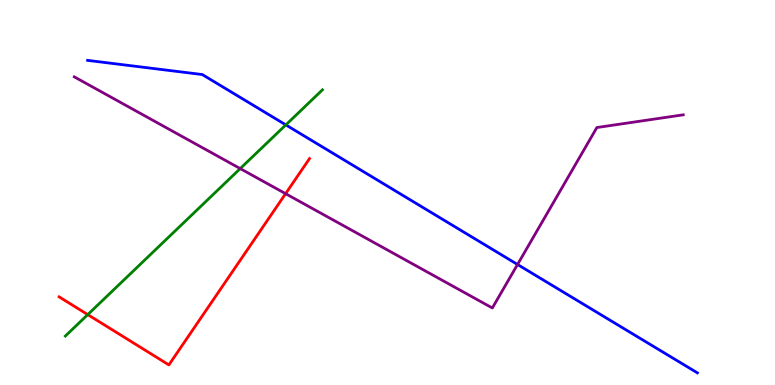[{'lines': ['blue', 'red'], 'intersections': []}, {'lines': ['green', 'red'], 'intersections': [{'x': 1.13, 'y': 1.83}]}, {'lines': ['purple', 'red'], 'intersections': [{'x': 3.69, 'y': 4.97}]}, {'lines': ['blue', 'green'], 'intersections': [{'x': 3.69, 'y': 6.76}]}, {'lines': ['blue', 'purple'], 'intersections': [{'x': 6.68, 'y': 3.13}]}, {'lines': ['green', 'purple'], 'intersections': [{'x': 3.1, 'y': 5.62}]}]